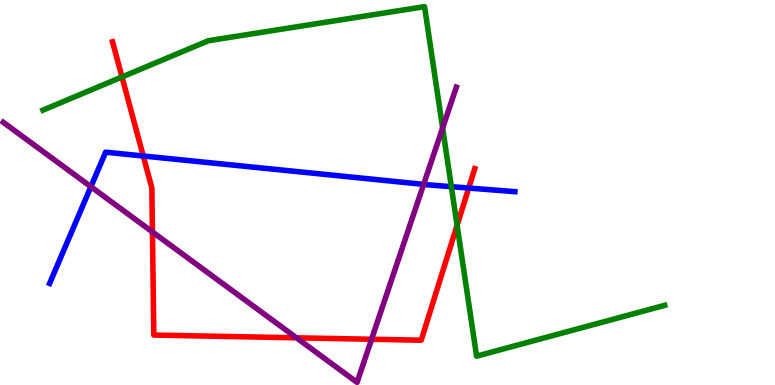[{'lines': ['blue', 'red'], 'intersections': [{'x': 1.85, 'y': 5.95}, {'x': 6.05, 'y': 5.12}]}, {'lines': ['green', 'red'], 'intersections': [{'x': 1.57, 'y': 8.0}, {'x': 5.9, 'y': 4.15}]}, {'lines': ['purple', 'red'], 'intersections': [{'x': 1.97, 'y': 3.98}, {'x': 3.83, 'y': 1.23}, {'x': 4.79, 'y': 1.19}]}, {'lines': ['blue', 'green'], 'intersections': [{'x': 5.82, 'y': 5.15}]}, {'lines': ['blue', 'purple'], 'intersections': [{'x': 1.17, 'y': 5.15}, {'x': 5.47, 'y': 5.21}]}, {'lines': ['green', 'purple'], 'intersections': [{'x': 5.71, 'y': 6.68}]}]